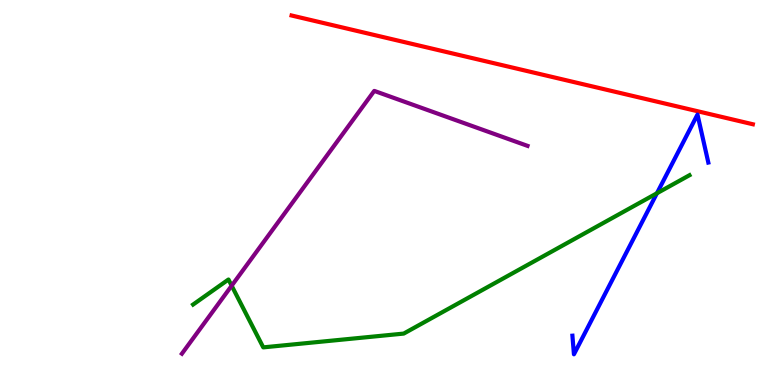[{'lines': ['blue', 'red'], 'intersections': []}, {'lines': ['green', 'red'], 'intersections': []}, {'lines': ['purple', 'red'], 'intersections': []}, {'lines': ['blue', 'green'], 'intersections': [{'x': 8.48, 'y': 4.98}]}, {'lines': ['blue', 'purple'], 'intersections': []}, {'lines': ['green', 'purple'], 'intersections': [{'x': 2.99, 'y': 2.58}]}]